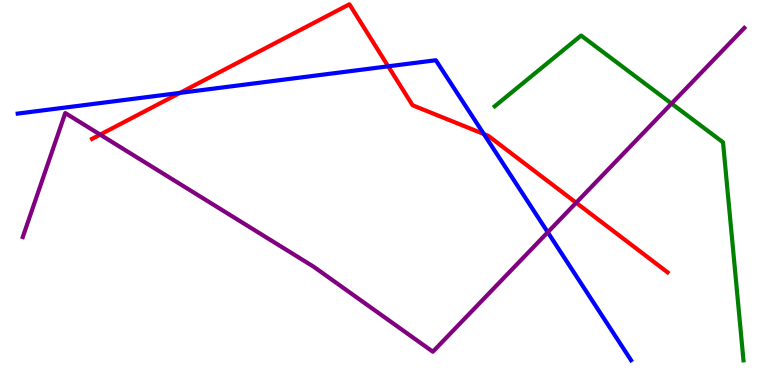[{'lines': ['blue', 'red'], 'intersections': [{'x': 2.32, 'y': 7.59}, {'x': 5.01, 'y': 8.28}, {'x': 6.24, 'y': 6.52}]}, {'lines': ['green', 'red'], 'intersections': []}, {'lines': ['purple', 'red'], 'intersections': [{'x': 1.29, 'y': 6.5}, {'x': 7.43, 'y': 4.73}]}, {'lines': ['blue', 'green'], 'intersections': []}, {'lines': ['blue', 'purple'], 'intersections': [{'x': 7.07, 'y': 3.97}]}, {'lines': ['green', 'purple'], 'intersections': [{'x': 8.67, 'y': 7.31}]}]